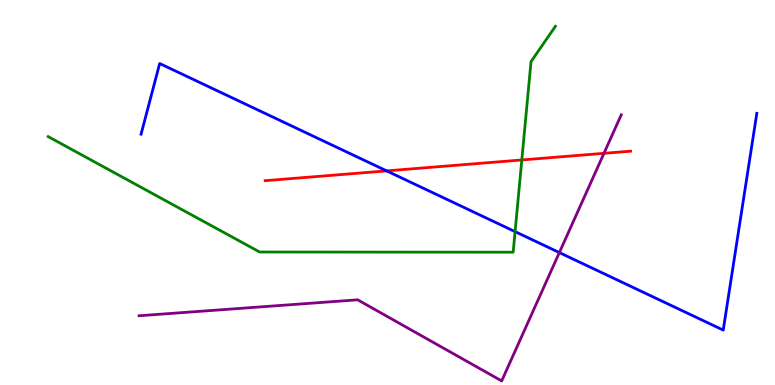[{'lines': ['blue', 'red'], 'intersections': [{'x': 4.99, 'y': 5.56}]}, {'lines': ['green', 'red'], 'intersections': [{'x': 6.73, 'y': 5.85}]}, {'lines': ['purple', 'red'], 'intersections': [{'x': 7.79, 'y': 6.02}]}, {'lines': ['blue', 'green'], 'intersections': [{'x': 6.65, 'y': 3.98}]}, {'lines': ['blue', 'purple'], 'intersections': [{'x': 7.22, 'y': 3.44}]}, {'lines': ['green', 'purple'], 'intersections': []}]